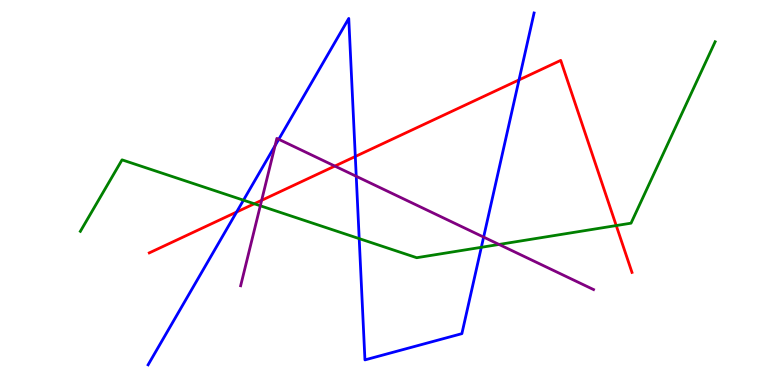[{'lines': ['blue', 'red'], 'intersections': [{'x': 3.05, 'y': 4.49}, {'x': 4.58, 'y': 5.94}, {'x': 6.7, 'y': 7.92}]}, {'lines': ['green', 'red'], 'intersections': [{'x': 3.28, 'y': 4.71}, {'x': 7.95, 'y': 4.14}]}, {'lines': ['purple', 'red'], 'intersections': [{'x': 3.38, 'y': 4.8}, {'x': 4.32, 'y': 5.69}]}, {'lines': ['blue', 'green'], 'intersections': [{'x': 3.14, 'y': 4.8}, {'x': 4.63, 'y': 3.8}, {'x': 6.21, 'y': 3.58}]}, {'lines': ['blue', 'purple'], 'intersections': [{'x': 3.55, 'y': 6.22}, {'x': 3.6, 'y': 6.38}, {'x': 4.6, 'y': 5.42}, {'x': 6.24, 'y': 3.84}]}, {'lines': ['green', 'purple'], 'intersections': [{'x': 3.36, 'y': 4.66}, {'x': 6.44, 'y': 3.65}]}]